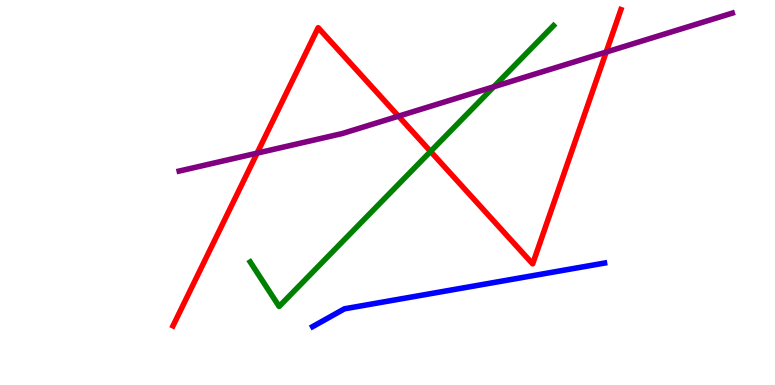[{'lines': ['blue', 'red'], 'intersections': []}, {'lines': ['green', 'red'], 'intersections': [{'x': 5.56, 'y': 6.07}]}, {'lines': ['purple', 'red'], 'intersections': [{'x': 3.32, 'y': 6.02}, {'x': 5.14, 'y': 6.98}, {'x': 7.82, 'y': 8.65}]}, {'lines': ['blue', 'green'], 'intersections': []}, {'lines': ['blue', 'purple'], 'intersections': []}, {'lines': ['green', 'purple'], 'intersections': [{'x': 6.37, 'y': 7.75}]}]